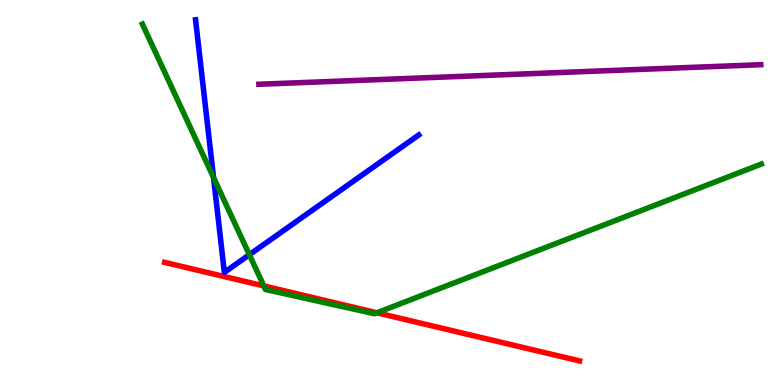[{'lines': ['blue', 'red'], 'intersections': []}, {'lines': ['green', 'red'], 'intersections': [{'x': 3.4, 'y': 2.57}, {'x': 4.86, 'y': 1.88}]}, {'lines': ['purple', 'red'], 'intersections': []}, {'lines': ['blue', 'green'], 'intersections': [{'x': 2.76, 'y': 5.39}, {'x': 3.22, 'y': 3.38}]}, {'lines': ['blue', 'purple'], 'intersections': []}, {'lines': ['green', 'purple'], 'intersections': []}]